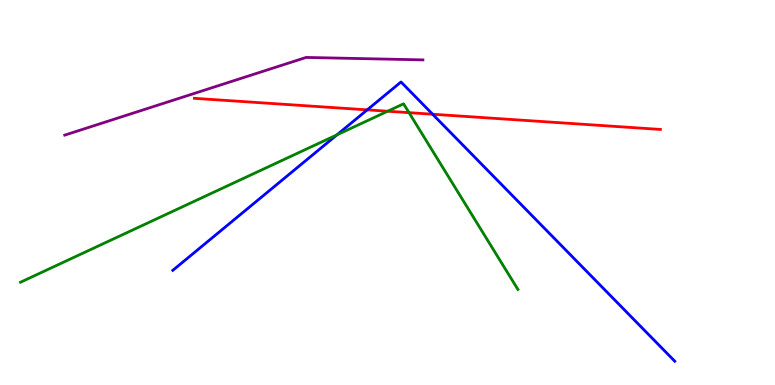[{'lines': ['blue', 'red'], 'intersections': [{'x': 4.74, 'y': 7.15}, {'x': 5.58, 'y': 7.03}]}, {'lines': ['green', 'red'], 'intersections': [{'x': 5.0, 'y': 7.11}, {'x': 5.28, 'y': 7.07}]}, {'lines': ['purple', 'red'], 'intersections': []}, {'lines': ['blue', 'green'], 'intersections': [{'x': 4.35, 'y': 6.5}]}, {'lines': ['blue', 'purple'], 'intersections': []}, {'lines': ['green', 'purple'], 'intersections': []}]